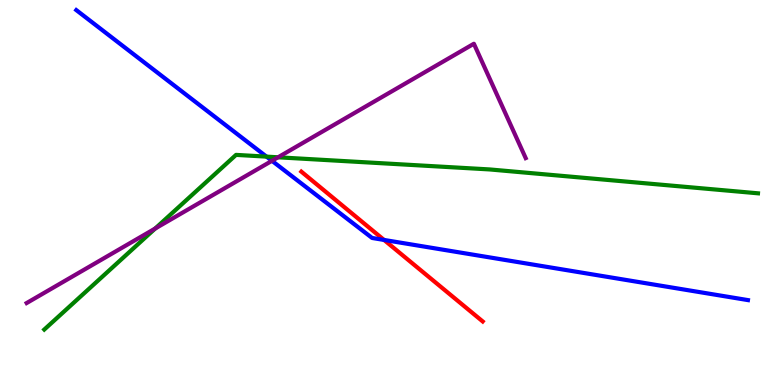[{'lines': ['blue', 'red'], 'intersections': [{'x': 4.96, 'y': 3.77}]}, {'lines': ['green', 'red'], 'intersections': []}, {'lines': ['purple', 'red'], 'intersections': []}, {'lines': ['blue', 'green'], 'intersections': [{'x': 3.44, 'y': 5.93}]}, {'lines': ['blue', 'purple'], 'intersections': [{'x': 3.51, 'y': 5.82}]}, {'lines': ['green', 'purple'], 'intersections': [{'x': 2.0, 'y': 4.06}, {'x': 3.59, 'y': 5.91}]}]